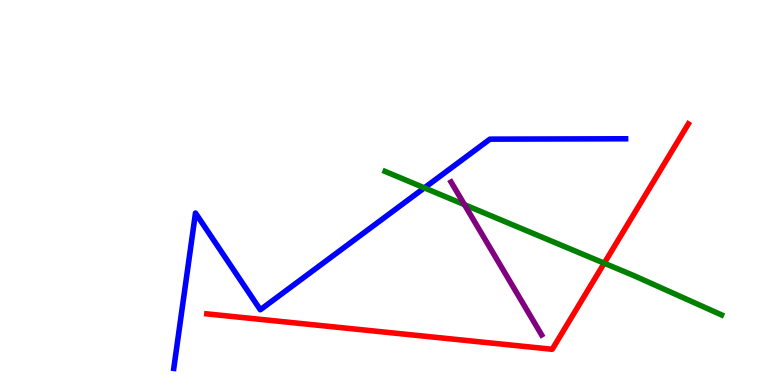[{'lines': ['blue', 'red'], 'intersections': []}, {'lines': ['green', 'red'], 'intersections': [{'x': 7.8, 'y': 3.16}]}, {'lines': ['purple', 'red'], 'intersections': []}, {'lines': ['blue', 'green'], 'intersections': [{'x': 5.48, 'y': 5.12}]}, {'lines': ['blue', 'purple'], 'intersections': []}, {'lines': ['green', 'purple'], 'intersections': [{'x': 5.99, 'y': 4.68}]}]